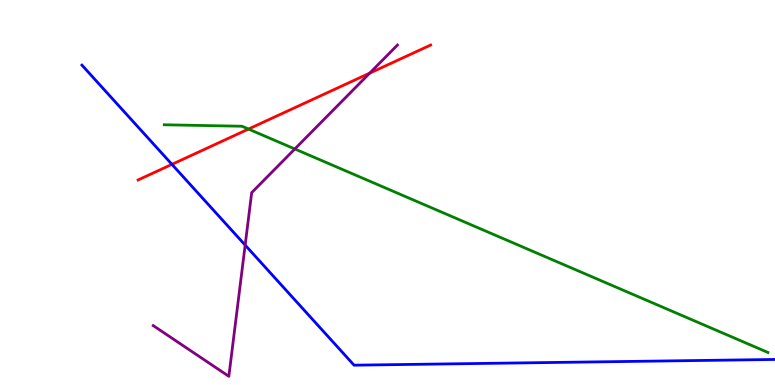[{'lines': ['blue', 'red'], 'intersections': [{'x': 2.22, 'y': 5.73}]}, {'lines': ['green', 'red'], 'intersections': [{'x': 3.21, 'y': 6.65}]}, {'lines': ['purple', 'red'], 'intersections': [{'x': 4.77, 'y': 8.1}]}, {'lines': ['blue', 'green'], 'intersections': []}, {'lines': ['blue', 'purple'], 'intersections': [{'x': 3.16, 'y': 3.63}]}, {'lines': ['green', 'purple'], 'intersections': [{'x': 3.8, 'y': 6.13}]}]